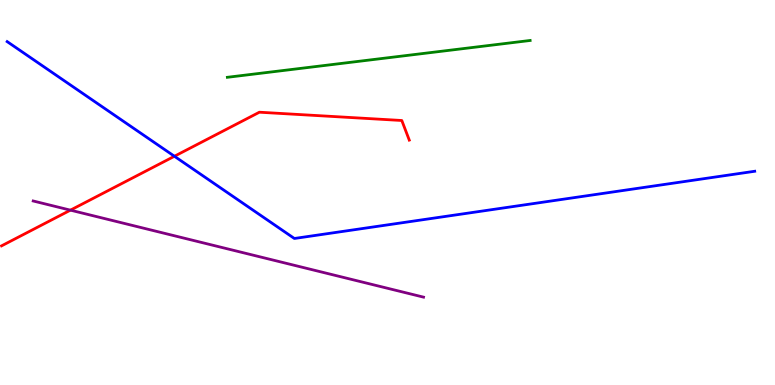[{'lines': ['blue', 'red'], 'intersections': [{'x': 2.25, 'y': 5.94}]}, {'lines': ['green', 'red'], 'intersections': []}, {'lines': ['purple', 'red'], 'intersections': [{'x': 0.909, 'y': 4.54}]}, {'lines': ['blue', 'green'], 'intersections': []}, {'lines': ['blue', 'purple'], 'intersections': []}, {'lines': ['green', 'purple'], 'intersections': []}]